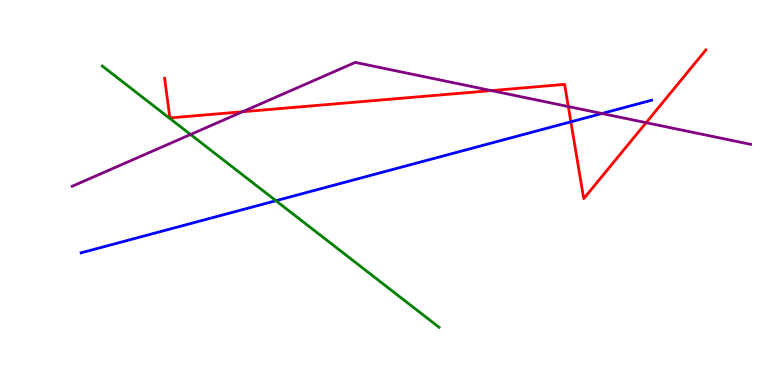[{'lines': ['blue', 'red'], 'intersections': [{'x': 7.37, 'y': 6.84}]}, {'lines': ['green', 'red'], 'intersections': []}, {'lines': ['purple', 'red'], 'intersections': [{'x': 3.13, 'y': 7.1}, {'x': 6.34, 'y': 7.65}, {'x': 7.33, 'y': 7.23}, {'x': 8.34, 'y': 6.81}]}, {'lines': ['blue', 'green'], 'intersections': [{'x': 3.56, 'y': 4.79}]}, {'lines': ['blue', 'purple'], 'intersections': [{'x': 7.77, 'y': 7.05}]}, {'lines': ['green', 'purple'], 'intersections': [{'x': 2.46, 'y': 6.51}]}]